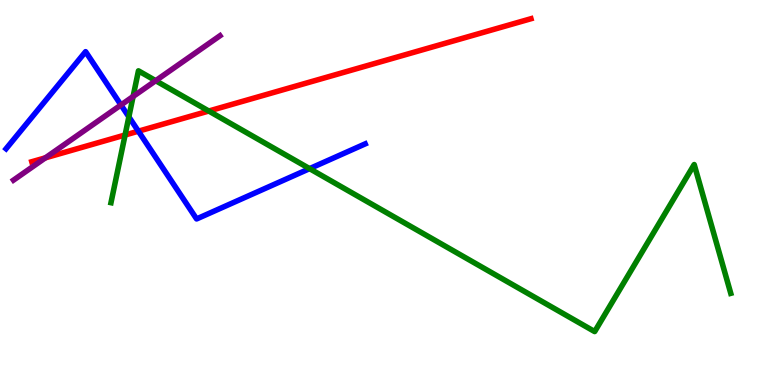[{'lines': ['blue', 'red'], 'intersections': [{'x': 1.79, 'y': 6.59}]}, {'lines': ['green', 'red'], 'intersections': [{'x': 1.61, 'y': 6.49}, {'x': 2.69, 'y': 7.12}]}, {'lines': ['purple', 'red'], 'intersections': [{'x': 0.586, 'y': 5.9}]}, {'lines': ['blue', 'green'], 'intersections': [{'x': 1.66, 'y': 6.96}, {'x': 3.99, 'y': 5.62}]}, {'lines': ['blue', 'purple'], 'intersections': [{'x': 1.56, 'y': 7.27}]}, {'lines': ['green', 'purple'], 'intersections': [{'x': 1.72, 'y': 7.49}, {'x': 2.01, 'y': 7.9}]}]